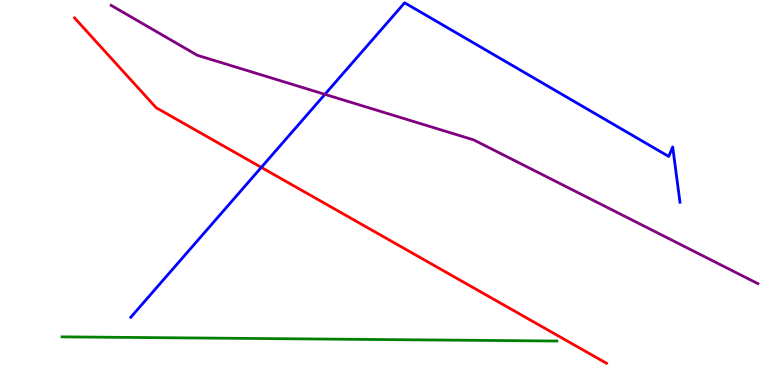[{'lines': ['blue', 'red'], 'intersections': [{'x': 3.37, 'y': 5.65}]}, {'lines': ['green', 'red'], 'intersections': []}, {'lines': ['purple', 'red'], 'intersections': []}, {'lines': ['blue', 'green'], 'intersections': []}, {'lines': ['blue', 'purple'], 'intersections': [{'x': 4.19, 'y': 7.55}]}, {'lines': ['green', 'purple'], 'intersections': []}]